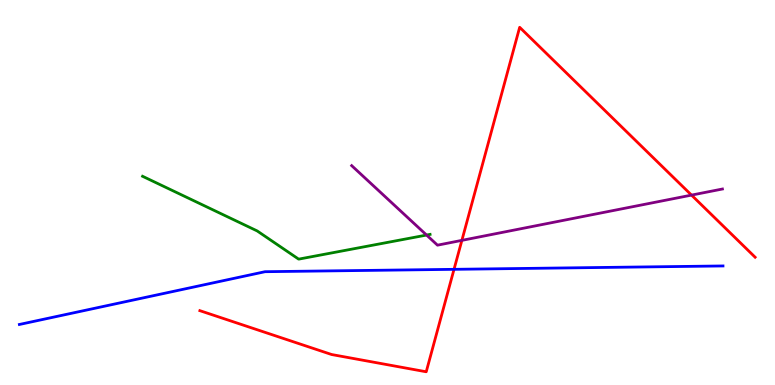[{'lines': ['blue', 'red'], 'intersections': [{'x': 5.86, 'y': 3.0}]}, {'lines': ['green', 'red'], 'intersections': []}, {'lines': ['purple', 'red'], 'intersections': [{'x': 5.96, 'y': 3.76}, {'x': 8.92, 'y': 4.93}]}, {'lines': ['blue', 'green'], 'intersections': []}, {'lines': ['blue', 'purple'], 'intersections': []}, {'lines': ['green', 'purple'], 'intersections': [{'x': 5.5, 'y': 3.89}]}]